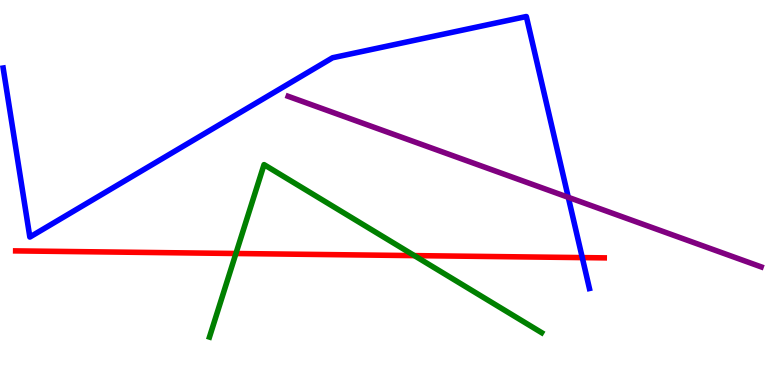[{'lines': ['blue', 'red'], 'intersections': [{'x': 7.51, 'y': 3.31}]}, {'lines': ['green', 'red'], 'intersections': [{'x': 3.04, 'y': 3.42}, {'x': 5.35, 'y': 3.36}]}, {'lines': ['purple', 'red'], 'intersections': []}, {'lines': ['blue', 'green'], 'intersections': []}, {'lines': ['blue', 'purple'], 'intersections': [{'x': 7.33, 'y': 4.87}]}, {'lines': ['green', 'purple'], 'intersections': []}]